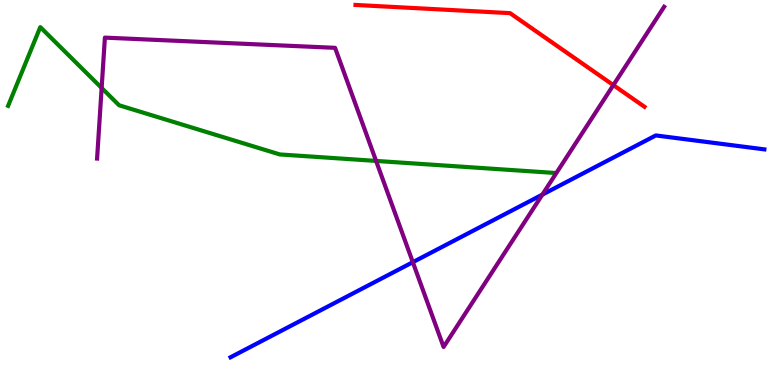[{'lines': ['blue', 'red'], 'intersections': []}, {'lines': ['green', 'red'], 'intersections': []}, {'lines': ['purple', 'red'], 'intersections': [{'x': 7.91, 'y': 7.79}]}, {'lines': ['blue', 'green'], 'intersections': []}, {'lines': ['blue', 'purple'], 'intersections': [{'x': 5.33, 'y': 3.19}, {'x': 7.0, 'y': 4.95}]}, {'lines': ['green', 'purple'], 'intersections': [{'x': 1.31, 'y': 7.72}, {'x': 4.85, 'y': 5.82}]}]